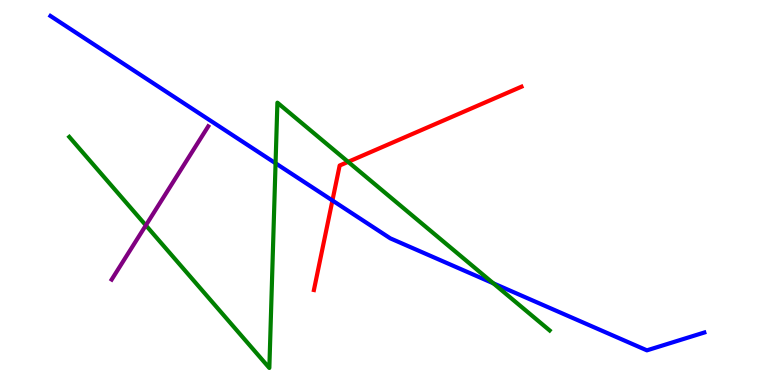[{'lines': ['blue', 'red'], 'intersections': [{'x': 4.29, 'y': 4.79}]}, {'lines': ['green', 'red'], 'intersections': [{'x': 4.49, 'y': 5.8}]}, {'lines': ['purple', 'red'], 'intersections': []}, {'lines': ['blue', 'green'], 'intersections': [{'x': 3.56, 'y': 5.76}, {'x': 6.37, 'y': 2.64}]}, {'lines': ['blue', 'purple'], 'intersections': []}, {'lines': ['green', 'purple'], 'intersections': [{'x': 1.88, 'y': 4.15}]}]